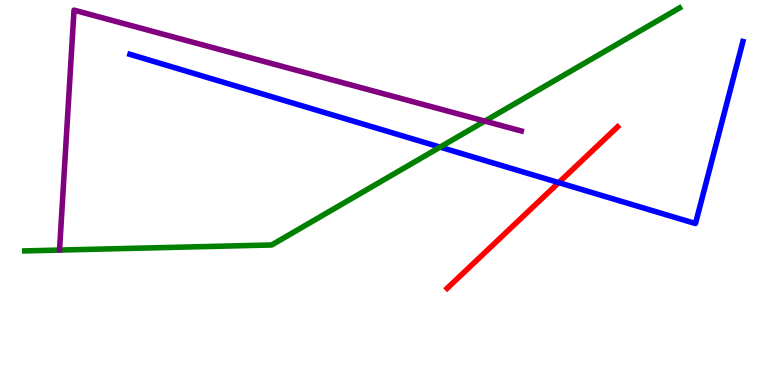[{'lines': ['blue', 'red'], 'intersections': [{'x': 7.21, 'y': 5.26}]}, {'lines': ['green', 'red'], 'intersections': []}, {'lines': ['purple', 'red'], 'intersections': []}, {'lines': ['blue', 'green'], 'intersections': [{'x': 5.68, 'y': 6.18}]}, {'lines': ['blue', 'purple'], 'intersections': []}, {'lines': ['green', 'purple'], 'intersections': [{'x': 6.26, 'y': 6.85}]}]